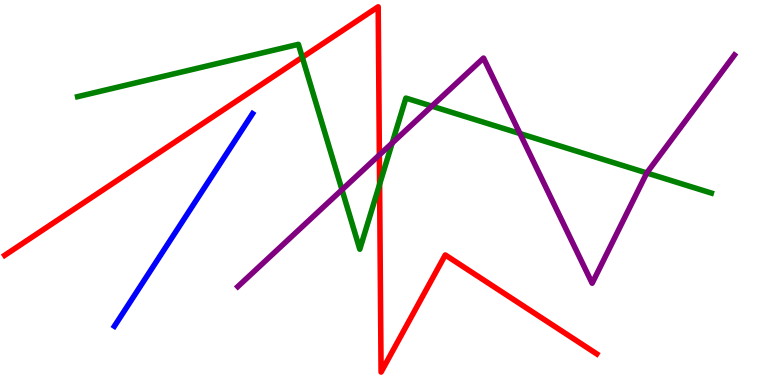[{'lines': ['blue', 'red'], 'intersections': []}, {'lines': ['green', 'red'], 'intersections': [{'x': 3.9, 'y': 8.51}, {'x': 4.9, 'y': 5.21}]}, {'lines': ['purple', 'red'], 'intersections': [{'x': 4.9, 'y': 5.98}]}, {'lines': ['blue', 'green'], 'intersections': []}, {'lines': ['blue', 'purple'], 'intersections': []}, {'lines': ['green', 'purple'], 'intersections': [{'x': 4.41, 'y': 5.07}, {'x': 5.06, 'y': 6.29}, {'x': 5.57, 'y': 7.24}, {'x': 6.71, 'y': 6.53}, {'x': 8.35, 'y': 5.51}]}]